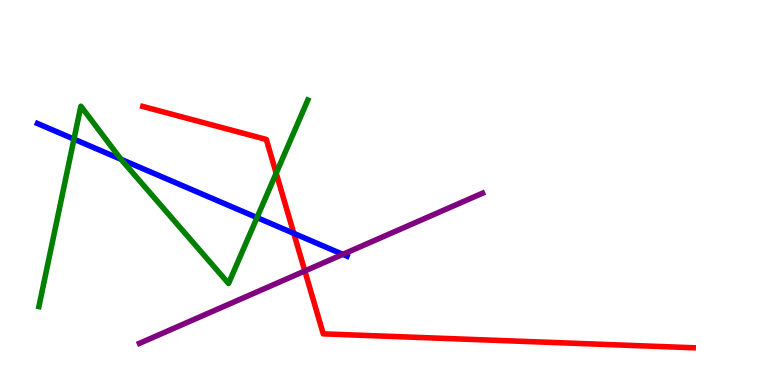[{'lines': ['blue', 'red'], 'intersections': [{'x': 3.79, 'y': 3.94}]}, {'lines': ['green', 'red'], 'intersections': [{'x': 3.56, 'y': 5.5}]}, {'lines': ['purple', 'red'], 'intersections': [{'x': 3.93, 'y': 2.96}]}, {'lines': ['blue', 'green'], 'intersections': [{'x': 0.954, 'y': 6.39}, {'x': 1.56, 'y': 5.86}, {'x': 3.32, 'y': 4.35}]}, {'lines': ['blue', 'purple'], 'intersections': [{'x': 4.42, 'y': 3.39}]}, {'lines': ['green', 'purple'], 'intersections': []}]